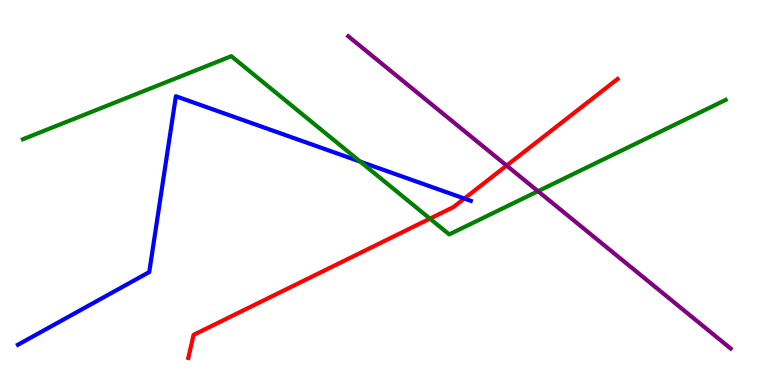[{'lines': ['blue', 'red'], 'intersections': [{'x': 5.99, 'y': 4.84}]}, {'lines': ['green', 'red'], 'intersections': [{'x': 5.55, 'y': 4.32}]}, {'lines': ['purple', 'red'], 'intersections': [{'x': 6.54, 'y': 5.7}]}, {'lines': ['blue', 'green'], 'intersections': [{'x': 4.65, 'y': 5.8}]}, {'lines': ['blue', 'purple'], 'intersections': []}, {'lines': ['green', 'purple'], 'intersections': [{'x': 6.94, 'y': 5.03}]}]